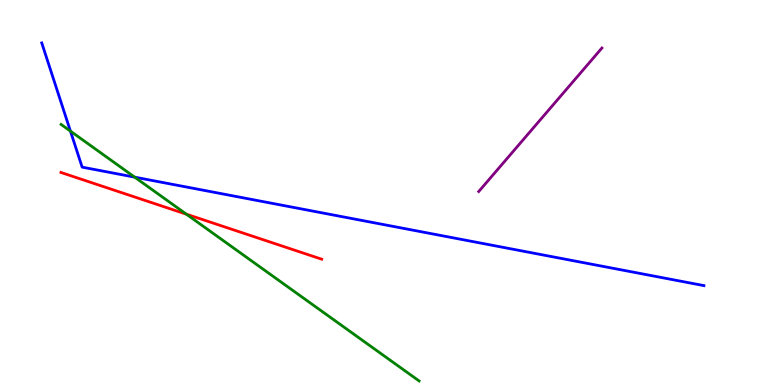[{'lines': ['blue', 'red'], 'intersections': []}, {'lines': ['green', 'red'], 'intersections': [{'x': 2.4, 'y': 4.44}]}, {'lines': ['purple', 'red'], 'intersections': []}, {'lines': ['blue', 'green'], 'intersections': [{'x': 0.909, 'y': 6.59}, {'x': 1.74, 'y': 5.4}]}, {'lines': ['blue', 'purple'], 'intersections': []}, {'lines': ['green', 'purple'], 'intersections': []}]